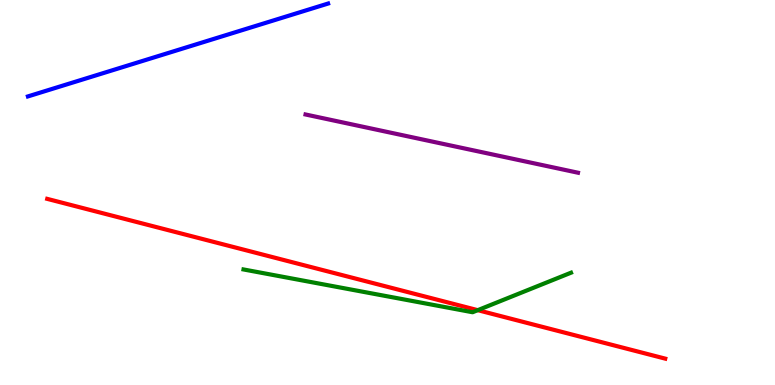[{'lines': ['blue', 'red'], 'intersections': []}, {'lines': ['green', 'red'], 'intersections': [{'x': 6.16, 'y': 1.94}]}, {'lines': ['purple', 'red'], 'intersections': []}, {'lines': ['blue', 'green'], 'intersections': []}, {'lines': ['blue', 'purple'], 'intersections': []}, {'lines': ['green', 'purple'], 'intersections': []}]